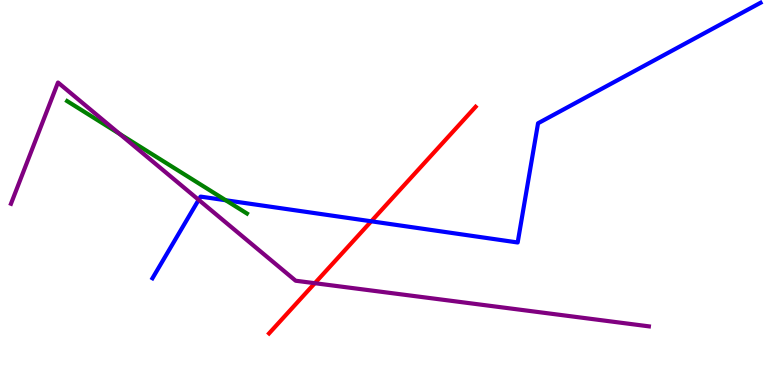[{'lines': ['blue', 'red'], 'intersections': [{'x': 4.79, 'y': 4.25}]}, {'lines': ['green', 'red'], 'intersections': []}, {'lines': ['purple', 'red'], 'intersections': [{'x': 4.06, 'y': 2.64}]}, {'lines': ['blue', 'green'], 'intersections': [{'x': 2.91, 'y': 4.8}]}, {'lines': ['blue', 'purple'], 'intersections': [{'x': 2.56, 'y': 4.81}]}, {'lines': ['green', 'purple'], 'intersections': [{'x': 1.54, 'y': 6.52}]}]